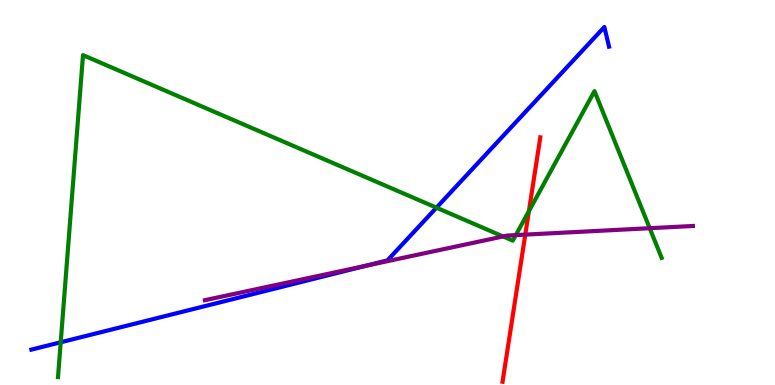[{'lines': ['blue', 'red'], 'intersections': []}, {'lines': ['green', 'red'], 'intersections': [{'x': 6.82, 'y': 4.52}]}, {'lines': ['purple', 'red'], 'intersections': [{'x': 6.78, 'y': 3.91}]}, {'lines': ['blue', 'green'], 'intersections': [{'x': 0.783, 'y': 1.11}, {'x': 5.63, 'y': 4.61}]}, {'lines': ['blue', 'purple'], 'intersections': [{'x': 4.72, 'y': 3.1}]}, {'lines': ['green', 'purple'], 'intersections': [{'x': 6.49, 'y': 3.86}, {'x': 6.66, 'y': 3.89}, {'x': 8.38, 'y': 4.07}]}]